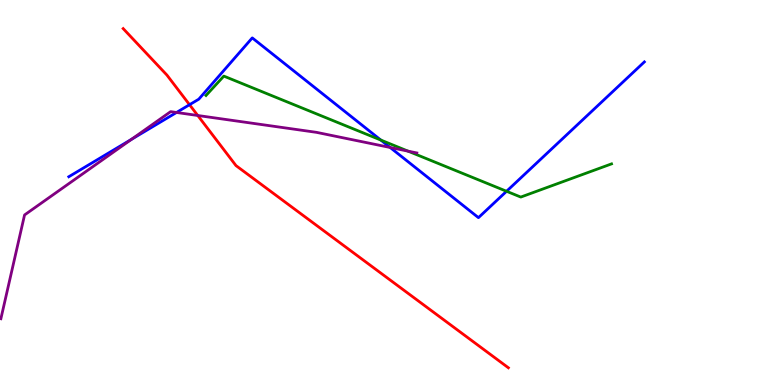[{'lines': ['blue', 'red'], 'intersections': [{'x': 2.45, 'y': 7.28}]}, {'lines': ['green', 'red'], 'intersections': []}, {'lines': ['purple', 'red'], 'intersections': [{'x': 2.55, 'y': 7.0}]}, {'lines': ['blue', 'green'], 'intersections': [{'x': 4.91, 'y': 6.36}, {'x': 6.54, 'y': 5.03}]}, {'lines': ['blue', 'purple'], 'intersections': [{'x': 1.7, 'y': 6.38}, {'x': 2.28, 'y': 7.08}, {'x': 5.03, 'y': 6.17}]}, {'lines': ['green', 'purple'], 'intersections': [{'x': 5.27, 'y': 6.07}]}]